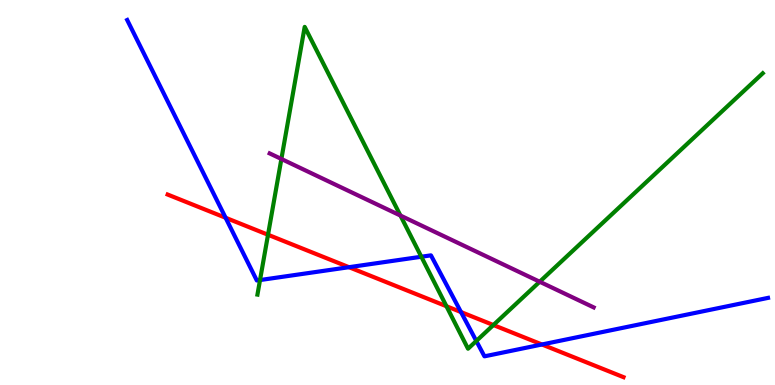[{'lines': ['blue', 'red'], 'intersections': [{'x': 2.91, 'y': 4.34}, {'x': 4.5, 'y': 3.06}, {'x': 5.95, 'y': 1.89}, {'x': 6.99, 'y': 1.05}]}, {'lines': ['green', 'red'], 'intersections': [{'x': 3.46, 'y': 3.9}, {'x': 5.76, 'y': 2.05}, {'x': 6.37, 'y': 1.56}]}, {'lines': ['purple', 'red'], 'intersections': []}, {'lines': ['blue', 'green'], 'intersections': [{'x': 3.36, 'y': 2.73}, {'x': 5.44, 'y': 3.33}, {'x': 6.15, 'y': 1.14}]}, {'lines': ['blue', 'purple'], 'intersections': []}, {'lines': ['green', 'purple'], 'intersections': [{'x': 3.63, 'y': 5.87}, {'x': 5.17, 'y': 4.4}, {'x': 6.96, 'y': 2.68}]}]